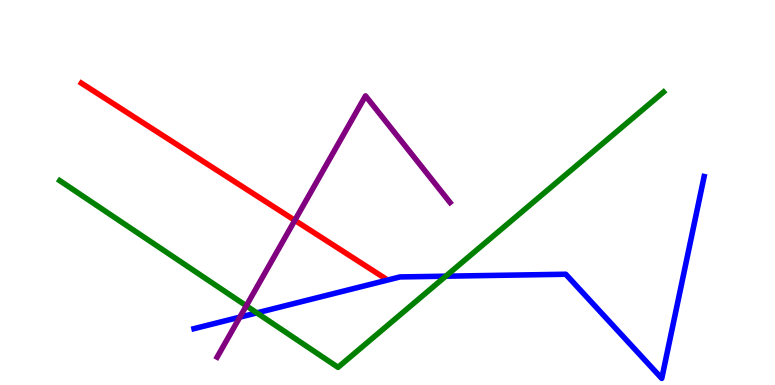[{'lines': ['blue', 'red'], 'intersections': []}, {'lines': ['green', 'red'], 'intersections': []}, {'lines': ['purple', 'red'], 'intersections': [{'x': 3.8, 'y': 4.28}]}, {'lines': ['blue', 'green'], 'intersections': [{'x': 3.31, 'y': 1.87}, {'x': 5.75, 'y': 2.83}]}, {'lines': ['blue', 'purple'], 'intersections': [{'x': 3.09, 'y': 1.76}]}, {'lines': ['green', 'purple'], 'intersections': [{'x': 3.18, 'y': 2.06}]}]